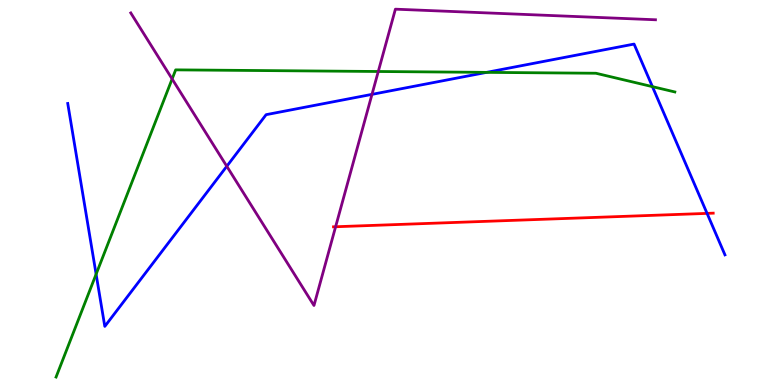[{'lines': ['blue', 'red'], 'intersections': [{'x': 9.12, 'y': 4.46}]}, {'lines': ['green', 'red'], 'intersections': []}, {'lines': ['purple', 'red'], 'intersections': [{'x': 4.33, 'y': 4.11}]}, {'lines': ['blue', 'green'], 'intersections': [{'x': 1.24, 'y': 2.88}, {'x': 6.28, 'y': 8.12}, {'x': 8.42, 'y': 7.75}]}, {'lines': ['blue', 'purple'], 'intersections': [{'x': 2.93, 'y': 5.68}, {'x': 4.8, 'y': 7.55}]}, {'lines': ['green', 'purple'], 'intersections': [{'x': 2.22, 'y': 7.95}, {'x': 4.88, 'y': 8.14}]}]